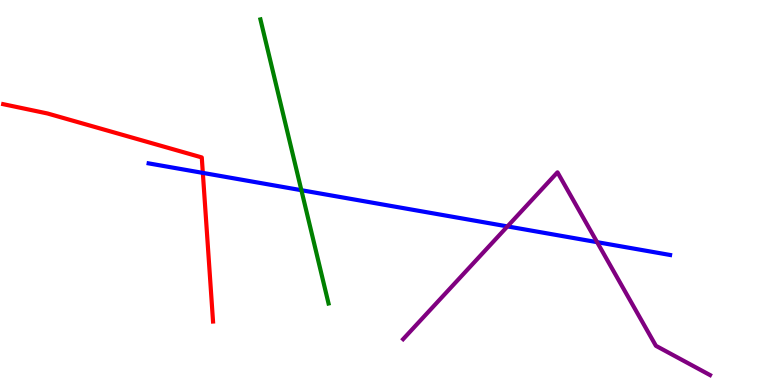[{'lines': ['blue', 'red'], 'intersections': [{'x': 2.62, 'y': 5.51}]}, {'lines': ['green', 'red'], 'intersections': []}, {'lines': ['purple', 'red'], 'intersections': []}, {'lines': ['blue', 'green'], 'intersections': [{'x': 3.89, 'y': 5.06}]}, {'lines': ['blue', 'purple'], 'intersections': [{'x': 6.55, 'y': 4.12}, {'x': 7.7, 'y': 3.71}]}, {'lines': ['green', 'purple'], 'intersections': []}]